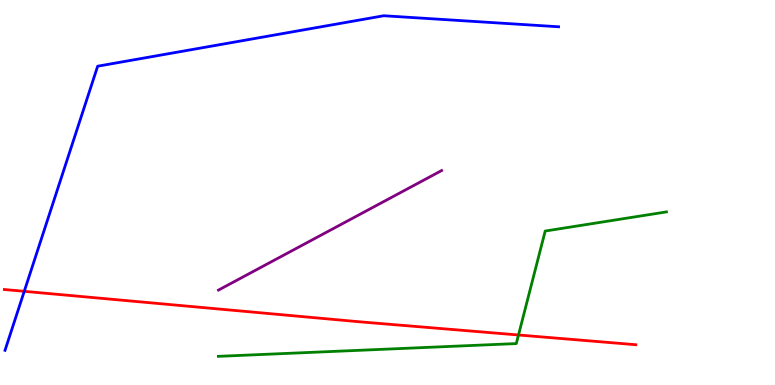[{'lines': ['blue', 'red'], 'intersections': [{'x': 0.313, 'y': 2.43}]}, {'lines': ['green', 'red'], 'intersections': [{'x': 6.69, 'y': 1.3}]}, {'lines': ['purple', 'red'], 'intersections': []}, {'lines': ['blue', 'green'], 'intersections': []}, {'lines': ['blue', 'purple'], 'intersections': []}, {'lines': ['green', 'purple'], 'intersections': []}]